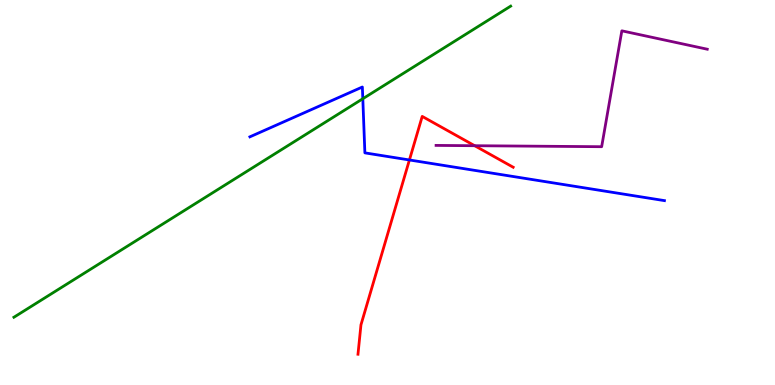[{'lines': ['blue', 'red'], 'intersections': [{'x': 5.28, 'y': 5.84}]}, {'lines': ['green', 'red'], 'intersections': []}, {'lines': ['purple', 'red'], 'intersections': [{'x': 6.12, 'y': 6.22}]}, {'lines': ['blue', 'green'], 'intersections': [{'x': 4.68, 'y': 7.44}]}, {'lines': ['blue', 'purple'], 'intersections': []}, {'lines': ['green', 'purple'], 'intersections': []}]